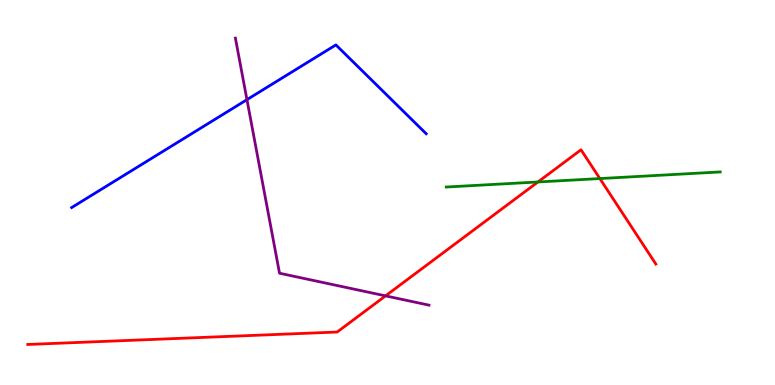[{'lines': ['blue', 'red'], 'intersections': []}, {'lines': ['green', 'red'], 'intersections': [{'x': 6.94, 'y': 5.27}, {'x': 7.74, 'y': 5.36}]}, {'lines': ['purple', 'red'], 'intersections': [{'x': 4.97, 'y': 2.32}]}, {'lines': ['blue', 'green'], 'intersections': []}, {'lines': ['blue', 'purple'], 'intersections': [{'x': 3.19, 'y': 7.41}]}, {'lines': ['green', 'purple'], 'intersections': []}]